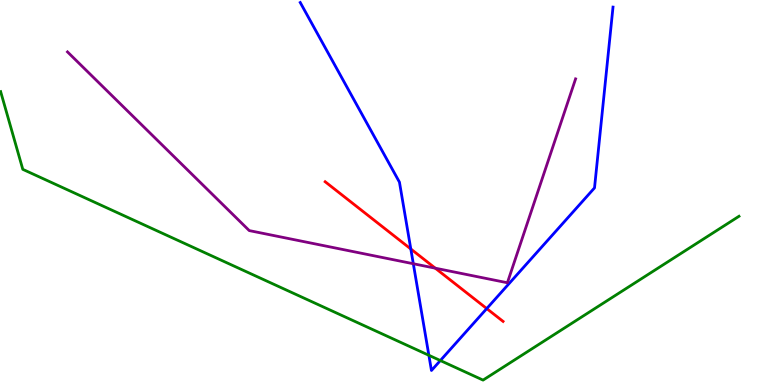[{'lines': ['blue', 'red'], 'intersections': [{'x': 5.3, 'y': 3.53}, {'x': 6.28, 'y': 1.98}]}, {'lines': ['green', 'red'], 'intersections': []}, {'lines': ['purple', 'red'], 'intersections': [{'x': 5.62, 'y': 3.03}]}, {'lines': ['blue', 'green'], 'intersections': [{'x': 5.53, 'y': 0.772}, {'x': 5.68, 'y': 0.635}]}, {'lines': ['blue', 'purple'], 'intersections': [{'x': 5.33, 'y': 3.15}]}, {'lines': ['green', 'purple'], 'intersections': []}]